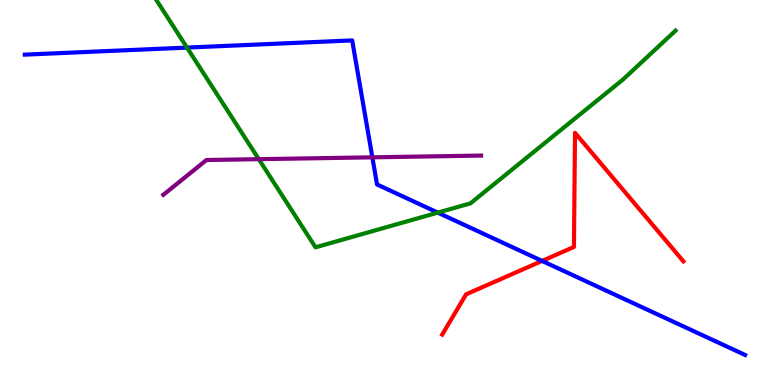[{'lines': ['blue', 'red'], 'intersections': [{'x': 7.0, 'y': 3.22}]}, {'lines': ['green', 'red'], 'intersections': []}, {'lines': ['purple', 'red'], 'intersections': []}, {'lines': ['blue', 'green'], 'intersections': [{'x': 2.41, 'y': 8.76}, {'x': 5.65, 'y': 4.48}]}, {'lines': ['blue', 'purple'], 'intersections': [{'x': 4.8, 'y': 5.91}]}, {'lines': ['green', 'purple'], 'intersections': [{'x': 3.34, 'y': 5.87}]}]